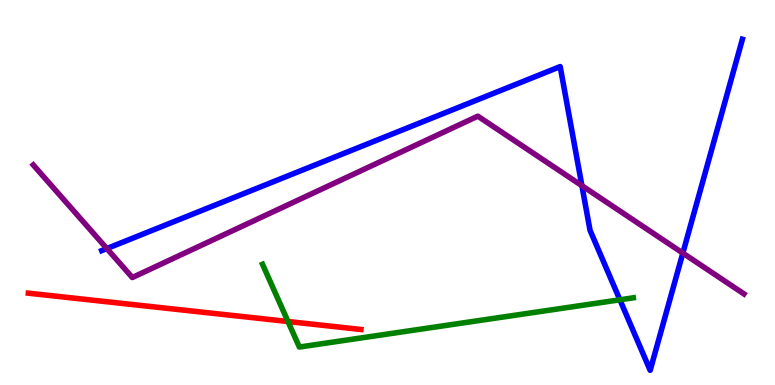[{'lines': ['blue', 'red'], 'intersections': []}, {'lines': ['green', 'red'], 'intersections': [{'x': 3.72, 'y': 1.65}]}, {'lines': ['purple', 'red'], 'intersections': []}, {'lines': ['blue', 'green'], 'intersections': [{'x': 8.0, 'y': 2.21}]}, {'lines': ['blue', 'purple'], 'intersections': [{'x': 1.38, 'y': 3.54}, {'x': 7.51, 'y': 5.18}, {'x': 8.81, 'y': 3.43}]}, {'lines': ['green', 'purple'], 'intersections': []}]